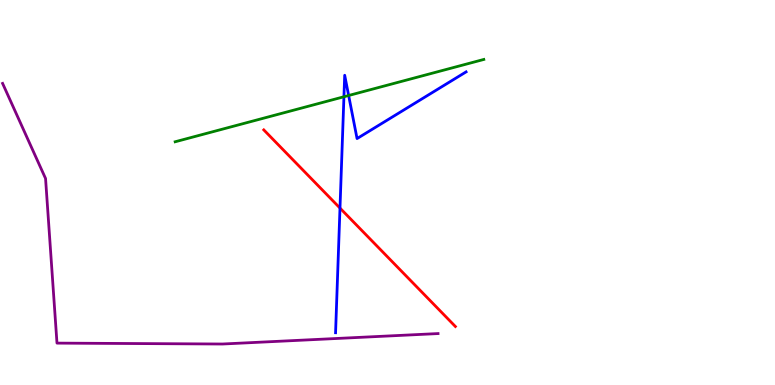[{'lines': ['blue', 'red'], 'intersections': [{'x': 4.39, 'y': 4.6}]}, {'lines': ['green', 'red'], 'intersections': []}, {'lines': ['purple', 'red'], 'intersections': []}, {'lines': ['blue', 'green'], 'intersections': [{'x': 4.44, 'y': 7.49}, {'x': 4.5, 'y': 7.52}]}, {'lines': ['blue', 'purple'], 'intersections': []}, {'lines': ['green', 'purple'], 'intersections': []}]